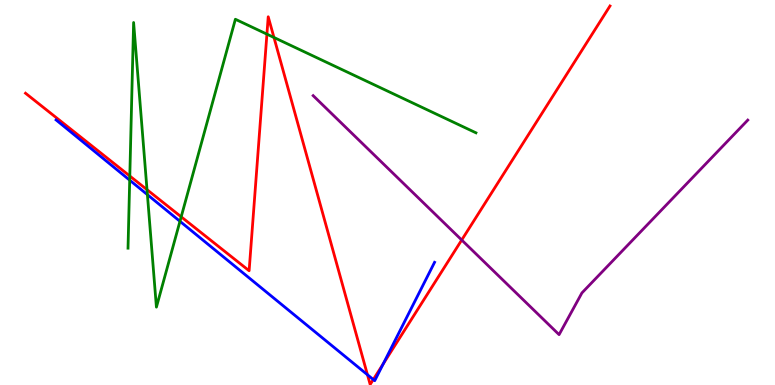[{'lines': ['blue', 'red'], 'intersections': [{'x': 4.74, 'y': 0.266}, {'x': 4.82, 'y': 0.142}, {'x': 4.94, 'y': 0.548}]}, {'lines': ['green', 'red'], 'intersections': [{'x': 1.67, 'y': 5.43}, {'x': 1.9, 'y': 5.07}, {'x': 2.34, 'y': 4.37}, {'x': 3.44, 'y': 9.11}, {'x': 3.54, 'y': 9.03}]}, {'lines': ['purple', 'red'], 'intersections': [{'x': 5.96, 'y': 3.77}]}, {'lines': ['blue', 'green'], 'intersections': [{'x': 1.67, 'y': 5.32}, {'x': 1.9, 'y': 4.94}, {'x': 2.32, 'y': 4.25}]}, {'lines': ['blue', 'purple'], 'intersections': []}, {'lines': ['green', 'purple'], 'intersections': []}]